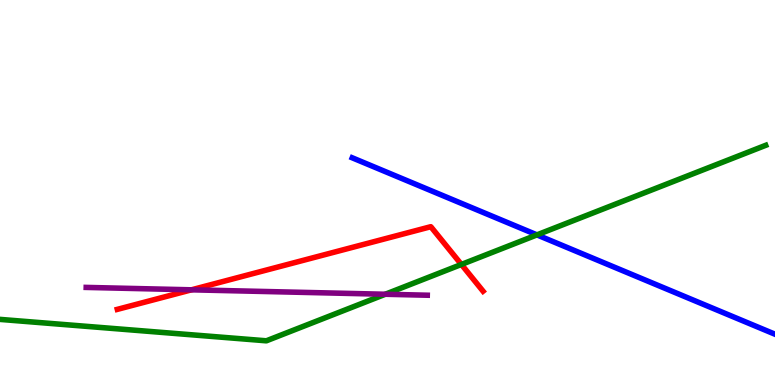[{'lines': ['blue', 'red'], 'intersections': []}, {'lines': ['green', 'red'], 'intersections': [{'x': 5.95, 'y': 3.13}]}, {'lines': ['purple', 'red'], 'intersections': [{'x': 2.47, 'y': 2.47}]}, {'lines': ['blue', 'green'], 'intersections': [{'x': 6.93, 'y': 3.9}]}, {'lines': ['blue', 'purple'], 'intersections': []}, {'lines': ['green', 'purple'], 'intersections': [{'x': 4.97, 'y': 2.36}]}]